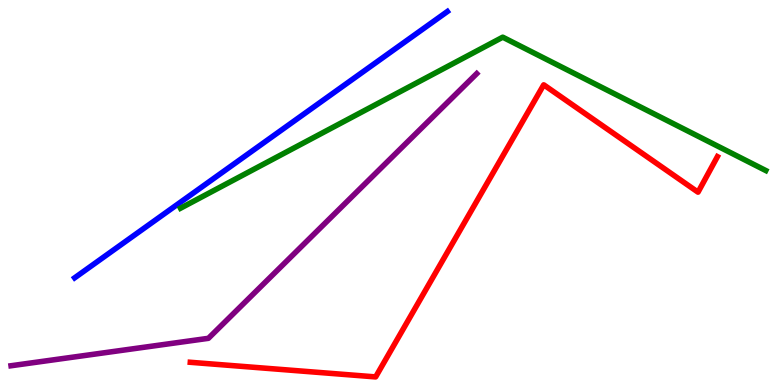[{'lines': ['blue', 'red'], 'intersections': []}, {'lines': ['green', 'red'], 'intersections': []}, {'lines': ['purple', 'red'], 'intersections': []}, {'lines': ['blue', 'green'], 'intersections': []}, {'lines': ['blue', 'purple'], 'intersections': []}, {'lines': ['green', 'purple'], 'intersections': []}]